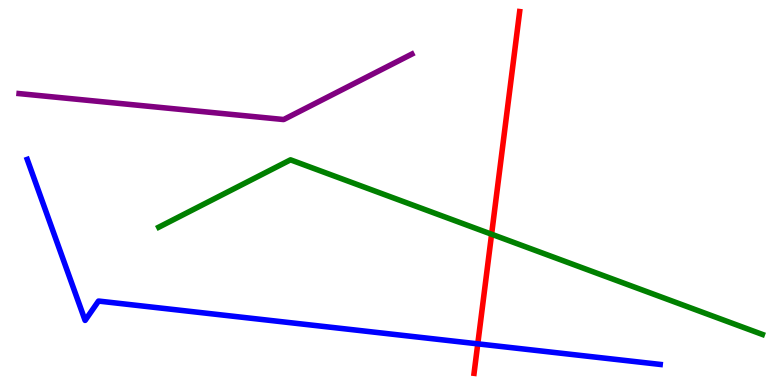[{'lines': ['blue', 'red'], 'intersections': [{'x': 6.16, 'y': 1.07}]}, {'lines': ['green', 'red'], 'intersections': [{'x': 6.34, 'y': 3.92}]}, {'lines': ['purple', 'red'], 'intersections': []}, {'lines': ['blue', 'green'], 'intersections': []}, {'lines': ['blue', 'purple'], 'intersections': []}, {'lines': ['green', 'purple'], 'intersections': []}]